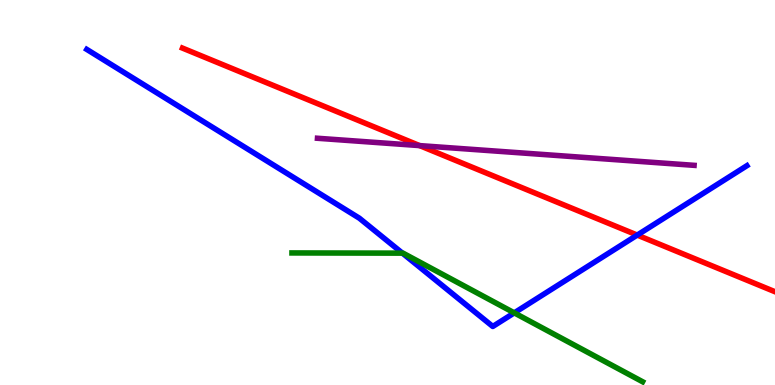[{'lines': ['blue', 'red'], 'intersections': [{'x': 8.22, 'y': 3.89}]}, {'lines': ['green', 'red'], 'intersections': []}, {'lines': ['purple', 'red'], 'intersections': [{'x': 5.41, 'y': 6.22}]}, {'lines': ['blue', 'green'], 'intersections': [{'x': 5.19, 'y': 3.42}, {'x': 6.64, 'y': 1.87}]}, {'lines': ['blue', 'purple'], 'intersections': []}, {'lines': ['green', 'purple'], 'intersections': []}]